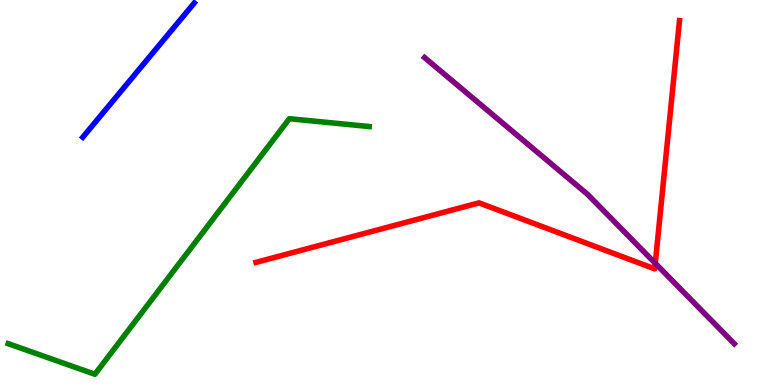[{'lines': ['blue', 'red'], 'intersections': []}, {'lines': ['green', 'red'], 'intersections': []}, {'lines': ['purple', 'red'], 'intersections': [{'x': 8.46, 'y': 3.16}]}, {'lines': ['blue', 'green'], 'intersections': []}, {'lines': ['blue', 'purple'], 'intersections': []}, {'lines': ['green', 'purple'], 'intersections': []}]